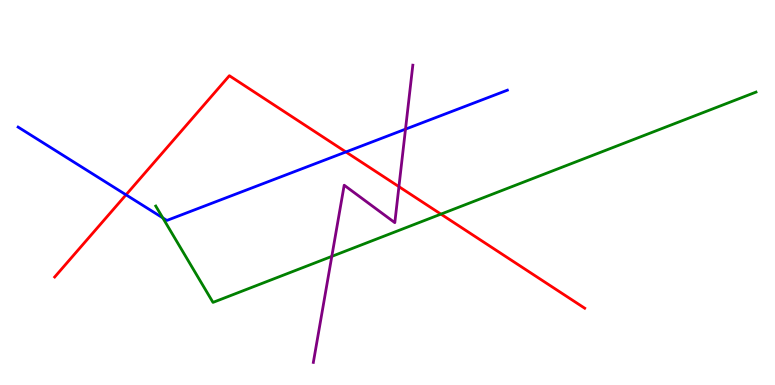[{'lines': ['blue', 'red'], 'intersections': [{'x': 1.63, 'y': 4.94}, {'x': 4.46, 'y': 6.05}]}, {'lines': ['green', 'red'], 'intersections': [{'x': 5.69, 'y': 4.44}]}, {'lines': ['purple', 'red'], 'intersections': [{'x': 5.15, 'y': 5.15}]}, {'lines': ['blue', 'green'], 'intersections': [{'x': 2.1, 'y': 4.34}]}, {'lines': ['blue', 'purple'], 'intersections': [{'x': 5.23, 'y': 6.65}]}, {'lines': ['green', 'purple'], 'intersections': [{'x': 4.28, 'y': 3.34}]}]